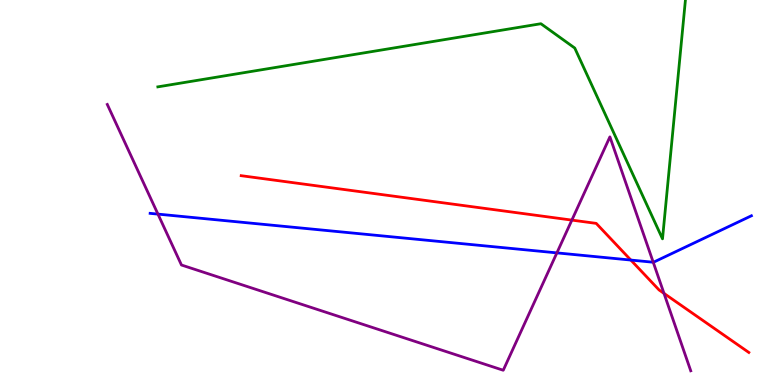[{'lines': ['blue', 'red'], 'intersections': [{'x': 8.14, 'y': 3.25}]}, {'lines': ['green', 'red'], 'intersections': []}, {'lines': ['purple', 'red'], 'intersections': [{'x': 7.38, 'y': 4.28}, {'x': 8.57, 'y': 2.38}]}, {'lines': ['blue', 'green'], 'intersections': []}, {'lines': ['blue', 'purple'], 'intersections': [{'x': 2.04, 'y': 4.44}, {'x': 7.19, 'y': 3.43}, {'x': 8.43, 'y': 3.19}]}, {'lines': ['green', 'purple'], 'intersections': []}]